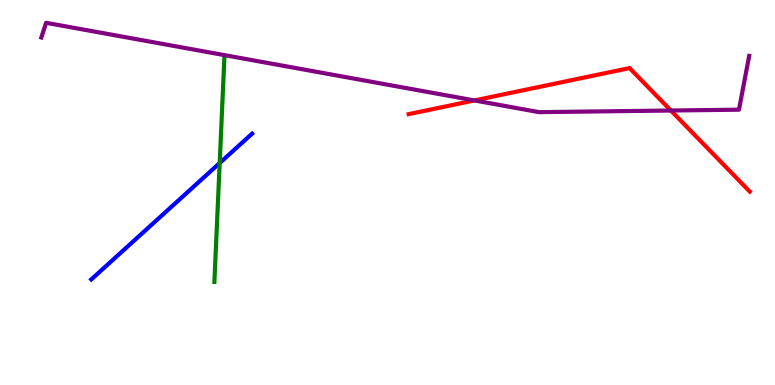[{'lines': ['blue', 'red'], 'intersections': []}, {'lines': ['green', 'red'], 'intersections': []}, {'lines': ['purple', 'red'], 'intersections': [{'x': 6.12, 'y': 7.39}, {'x': 8.66, 'y': 7.13}]}, {'lines': ['blue', 'green'], 'intersections': [{'x': 2.83, 'y': 5.77}]}, {'lines': ['blue', 'purple'], 'intersections': []}, {'lines': ['green', 'purple'], 'intersections': []}]